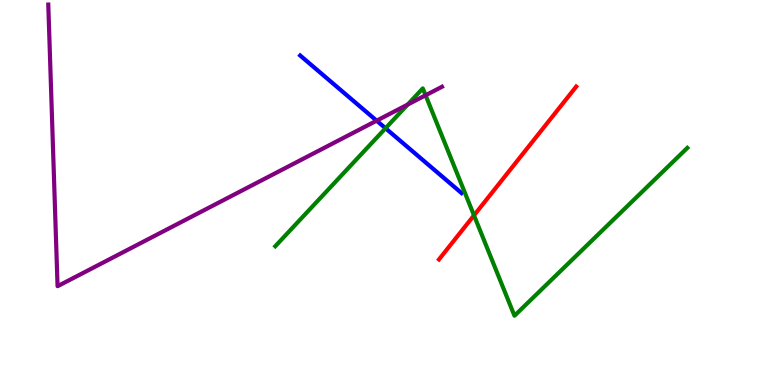[{'lines': ['blue', 'red'], 'intersections': []}, {'lines': ['green', 'red'], 'intersections': [{'x': 6.12, 'y': 4.41}]}, {'lines': ['purple', 'red'], 'intersections': []}, {'lines': ['blue', 'green'], 'intersections': [{'x': 4.97, 'y': 6.67}]}, {'lines': ['blue', 'purple'], 'intersections': [{'x': 4.86, 'y': 6.87}]}, {'lines': ['green', 'purple'], 'intersections': [{'x': 5.26, 'y': 7.28}, {'x': 5.49, 'y': 7.53}]}]